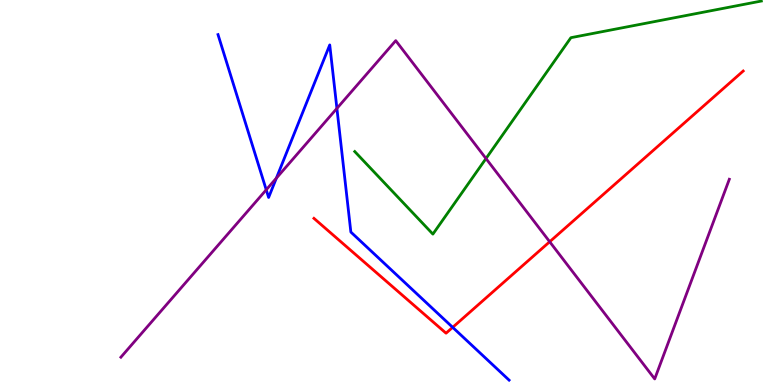[{'lines': ['blue', 'red'], 'intersections': [{'x': 5.84, 'y': 1.5}]}, {'lines': ['green', 'red'], 'intersections': []}, {'lines': ['purple', 'red'], 'intersections': [{'x': 7.09, 'y': 3.72}]}, {'lines': ['blue', 'green'], 'intersections': []}, {'lines': ['blue', 'purple'], 'intersections': [{'x': 3.44, 'y': 5.07}, {'x': 3.57, 'y': 5.37}, {'x': 4.35, 'y': 7.18}]}, {'lines': ['green', 'purple'], 'intersections': [{'x': 6.27, 'y': 5.88}]}]